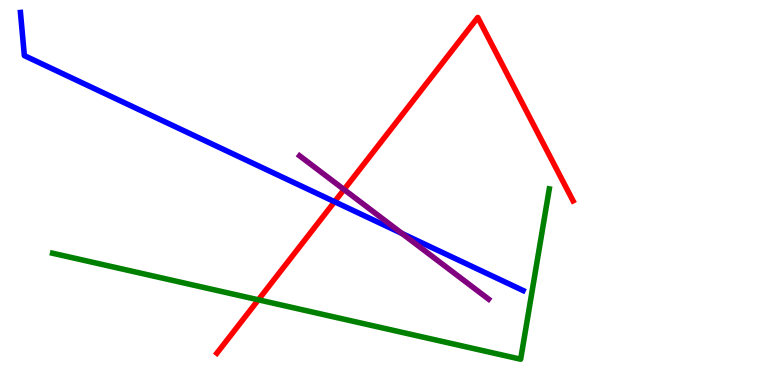[{'lines': ['blue', 'red'], 'intersections': [{'x': 4.32, 'y': 4.76}]}, {'lines': ['green', 'red'], 'intersections': [{'x': 3.33, 'y': 2.21}]}, {'lines': ['purple', 'red'], 'intersections': [{'x': 4.44, 'y': 5.08}]}, {'lines': ['blue', 'green'], 'intersections': []}, {'lines': ['blue', 'purple'], 'intersections': [{'x': 5.19, 'y': 3.94}]}, {'lines': ['green', 'purple'], 'intersections': []}]